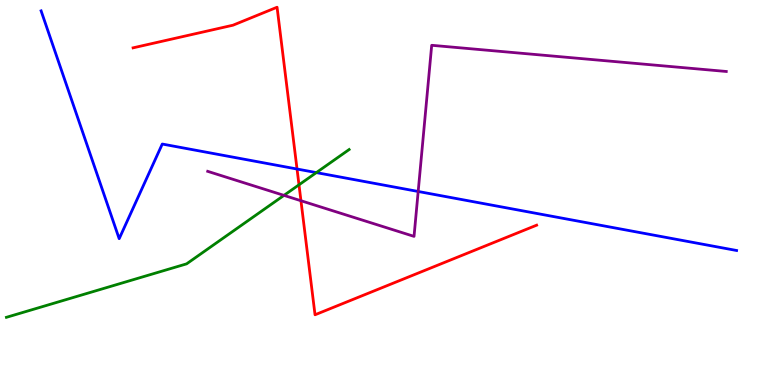[{'lines': ['blue', 'red'], 'intersections': [{'x': 3.83, 'y': 5.61}]}, {'lines': ['green', 'red'], 'intersections': [{'x': 3.86, 'y': 5.2}]}, {'lines': ['purple', 'red'], 'intersections': [{'x': 3.88, 'y': 4.79}]}, {'lines': ['blue', 'green'], 'intersections': [{'x': 4.08, 'y': 5.52}]}, {'lines': ['blue', 'purple'], 'intersections': [{'x': 5.4, 'y': 5.03}]}, {'lines': ['green', 'purple'], 'intersections': [{'x': 3.66, 'y': 4.93}]}]